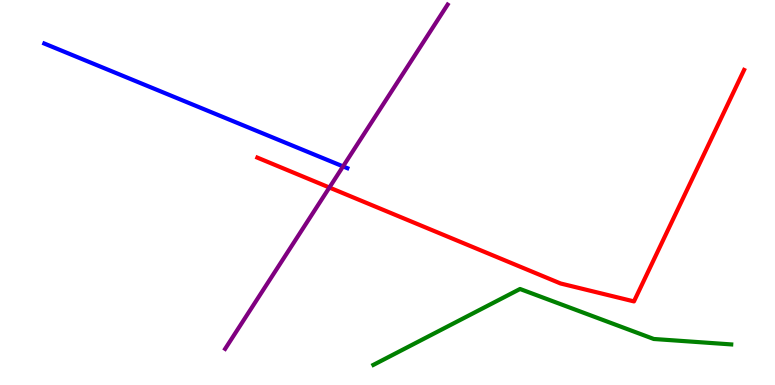[{'lines': ['blue', 'red'], 'intersections': []}, {'lines': ['green', 'red'], 'intersections': []}, {'lines': ['purple', 'red'], 'intersections': [{'x': 4.25, 'y': 5.13}]}, {'lines': ['blue', 'green'], 'intersections': []}, {'lines': ['blue', 'purple'], 'intersections': [{'x': 4.43, 'y': 5.68}]}, {'lines': ['green', 'purple'], 'intersections': []}]